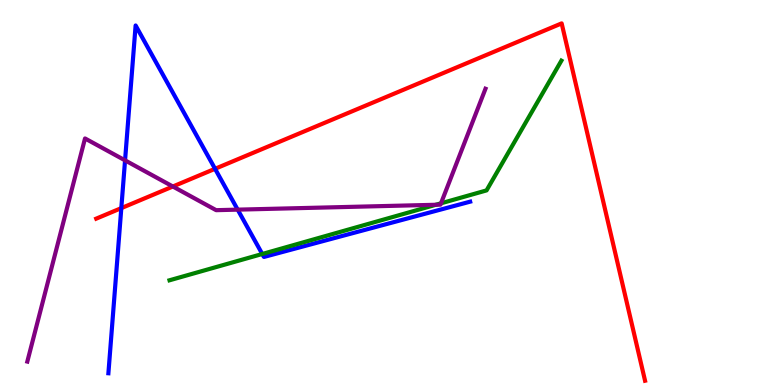[{'lines': ['blue', 'red'], 'intersections': [{'x': 1.57, 'y': 4.59}, {'x': 2.77, 'y': 5.62}]}, {'lines': ['green', 'red'], 'intersections': []}, {'lines': ['purple', 'red'], 'intersections': [{'x': 2.23, 'y': 5.16}]}, {'lines': ['blue', 'green'], 'intersections': [{'x': 3.38, 'y': 3.4}]}, {'lines': ['blue', 'purple'], 'intersections': [{'x': 1.61, 'y': 5.84}, {'x': 3.07, 'y': 4.55}]}, {'lines': ['green', 'purple'], 'intersections': [{'x': 5.62, 'y': 4.68}, {'x': 5.69, 'y': 4.72}]}]